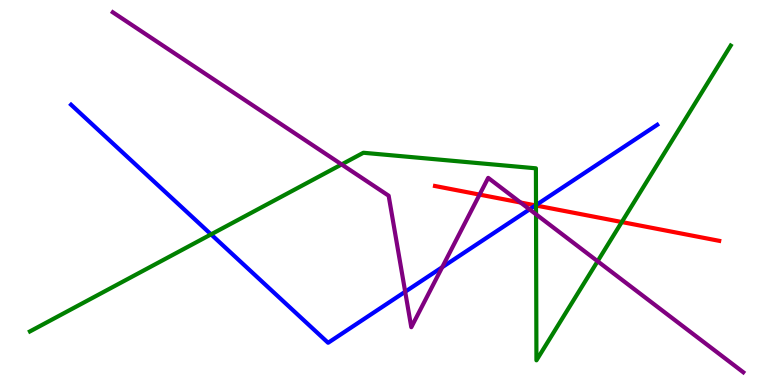[{'lines': ['blue', 'red'], 'intersections': [{'x': 6.91, 'y': 4.66}]}, {'lines': ['green', 'red'], 'intersections': [{'x': 6.92, 'y': 4.66}, {'x': 8.02, 'y': 4.23}]}, {'lines': ['purple', 'red'], 'intersections': [{'x': 6.19, 'y': 4.95}, {'x': 6.72, 'y': 4.74}]}, {'lines': ['blue', 'green'], 'intersections': [{'x': 2.72, 'y': 3.91}, {'x': 6.92, 'y': 4.67}]}, {'lines': ['blue', 'purple'], 'intersections': [{'x': 5.23, 'y': 2.42}, {'x': 5.71, 'y': 3.06}, {'x': 6.83, 'y': 4.56}]}, {'lines': ['green', 'purple'], 'intersections': [{'x': 4.41, 'y': 5.73}, {'x': 6.92, 'y': 4.43}, {'x': 7.71, 'y': 3.21}]}]